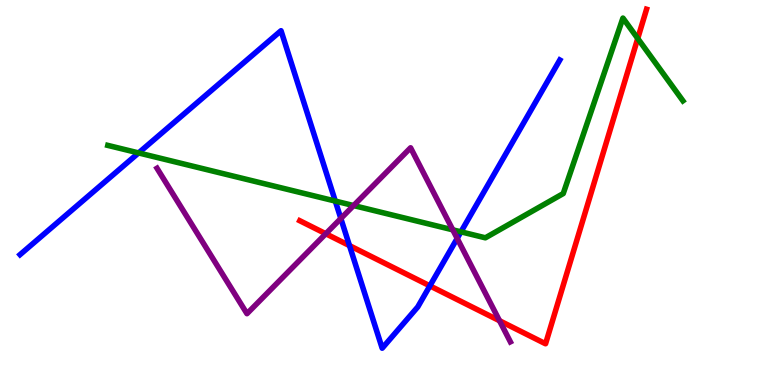[{'lines': ['blue', 'red'], 'intersections': [{'x': 4.51, 'y': 3.62}, {'x': 5.55, 'y': 2.58}]}, {'lines': ['green', 'red'], 'intersections': [{'x': 8.23, 'y': 9.0}]}, {'lines': ['purple', 'red'], 'intersections': [{'x': 4.2, 'y': 3.93}, {'x': 6.45, 'y': 1.67}]}, {'lines': ['blue', 'green'], 'intersections': [{'x': 1.79, 'y': 6.03}, {'x': 4.33, 'y': 4.78}, {'x': 5.95, 'y': 3.98}]}, {'lines': ['blue', 'purple'], 'intersections': [{'x': 4.4, 'y': 4.32}, {'x': 5.9, 'y': 3.81}]}, {'lines': ['green', 'purple'], 'intersections': [{'x': 4.56, 'y': 4.66}, {'x': 5.84, 'y': 4.03}]}]